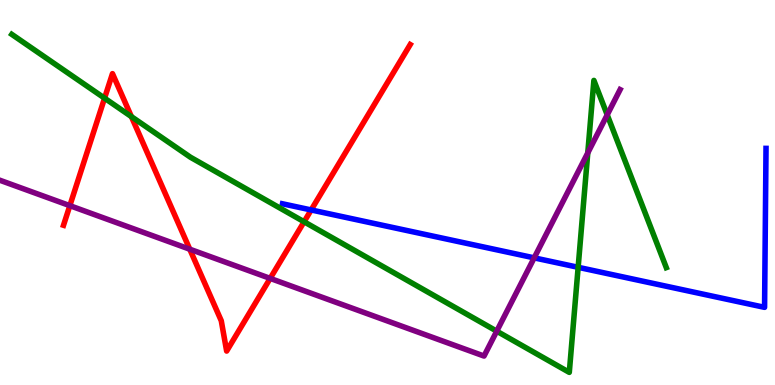[{'lines': ['blue', 'red'], 'intersections': [{'x': 4.02, 'y': 4.55}]}, {'lines': ['green', 'red'], 'intersections': [{'x': 1.35, 'y': 7.45}, {'x': 1.7, 'y': 6.97}, {'x': 3.92, 'y': 4.24}]}, {'lines': ['purple', 'red'], 'intersections': [{'x': 0.901, 'y': 4.66}, {'x': 2.45, 'y': 3.53}, {'x': 3.49, 'y': 2.77}]}, {'lines': ['blue', 'green'], 'intersections': [{'x': 7.46, 'y': 3.06}]}, {'lines': ['blue', 'purple'], 'intersections': [{'x': 6.89, 'y': 3.3}]}, {'lines': ['green', 'purple'], 'intersections': [{'x': 6.41, 'y': 1.4}, {'x': 7.58, 'y': 6.03}, {'x': 7.84, 'y': 7.02}]}]